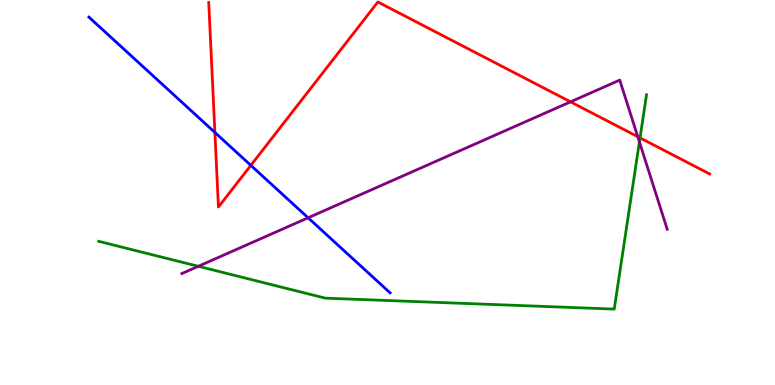[{'lines': ['blue', 'red'], 'intersections': [{'x': 2.77, 'y': 6.56}, {'x': 3.24, 'y': 5.71}]}, {'lines': ['green', 'red'], 'intersections': [{'x': 8.26, 'y': 6.42}]}, {'lines': ['purple', 'red'], 'intersections': [{'x': 7.36, 'y': 7.35}, {'x': 8.23, 'y': 6.45}]}, {'lines': ['blue', 'green'], 'intersections': []}, {'lines': ['blue', 'purple'], 'intersections': [{'x': 3.98, 'y': 4.34}]}, {'lines': ['green', 'purple'], 'intersections': [{'x': 2.56, 'y': 3.08}, {'x': 8.25, 'y': 6.31}]}]